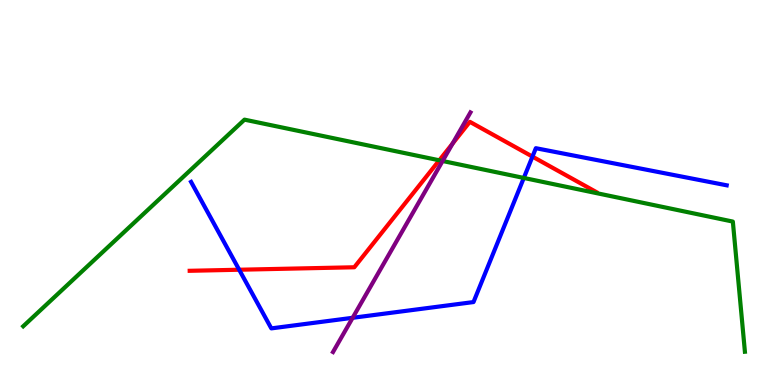[{'lines': ['blue', 'red'], 'intersections': [{'x': 3.09, 'y': 2.99}, {'x': 6.87, 'y': 5.93}]}, {'lines': ['green', 'red'], 'intersections': [{'x': 5.67, 'y': 5.84}]}, {'lines': ['purple', 'red'], 'intersections': [{'x': 5.84, 'y': 6.27}]}, {'lines': ['blue', 'green'], 'intersections': [{'x': 6.76, 'y': 5.38}]}, {'lines': ['blue', 'purple'], 'intersections': [{'x': 4.55, 'y': 1.75}]}, {'lines': ['green', 'purple'], 'intersections': [{'x': 5.71, 'y': 5.82}]}]